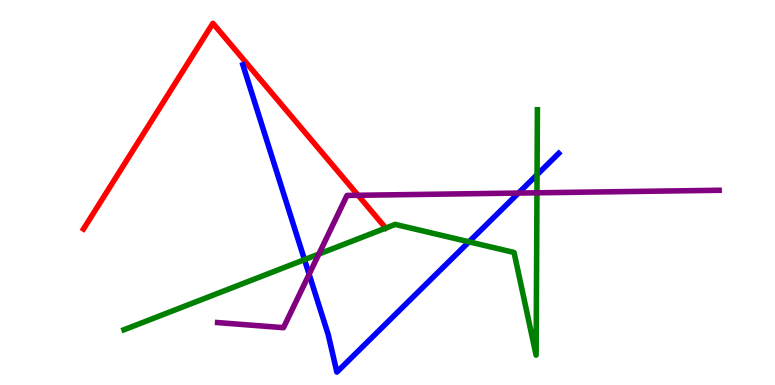[{'lines': ['blue', 'red'], 'intersections': []}, {'lines': ['green', 'red'], 'intersections': [{'x': 4.98, 'y': 4.08}]}, {'lines': ['purple', 'red'], 'intersections': [{'x': 4.62, 'y': 4.93}]}, {'lines': ['blue', 'green'], 'intersections': [{'x': 3.93, 'y': 3.26}, {'x': 6.05, 'y': 3.72}, {'x': 6.93, 'y': 5.46}]}, {'lines': ['blue', 'purple'], 'intersections': [{'x': 3.99, 'y': 2.88}, {'x': 6.69, 'y': 4.99}]}, {'lines': ['green', 'purple'], 'intersections': [{'x': 4.11, 'y': 3.4}, {'x': 6.93, 'y': 4.99}]}]